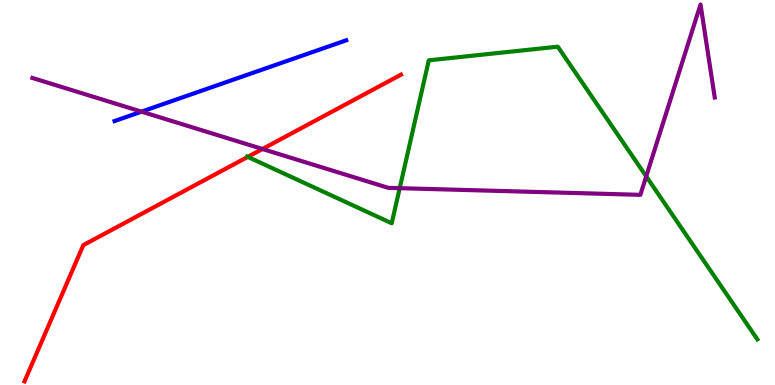[{'lines': ['blue', 'red'], 'intersections': []}, {'lines': ['green', 'red'], 'intersections': [{'x': 3.2, 'y': 5.93}]}, {'lines': ['purple', 'red'], 'intersections': [{'x': 3.39, 'y': 6.13}]}, {'lines': ['blue', 'green'], 'intersections': []}, {'lines': ['blue', 'purple'], 'intersections': [{'x': 1.83, 'y': 7.1}]}, {'lines': ['green', 'purple'], 'intersections': [{'x': 5.16, 'y': 5.11}, {'x': 8.34, 'y': 5.42}]}]